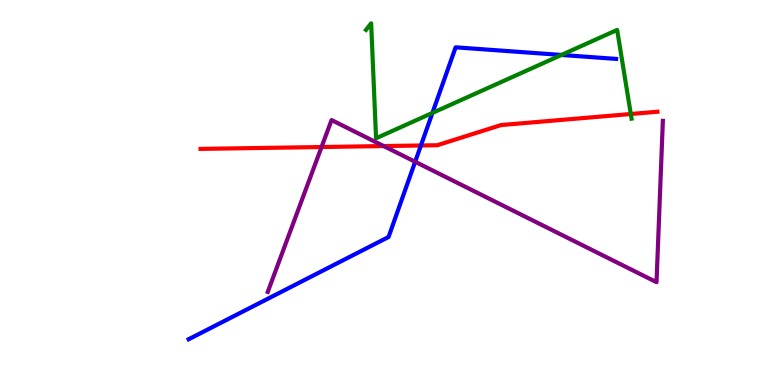[{'lines': ['blue', 'red'], 'intersections': [{'x': 5.43, 'y': 6.22}]}, {'lines': ['green', 'red'], 'intersections': [{'x': 8.14, 'y': 7.04}]}, {'lines': ['purple', 'red'], 'intersections': [{'x': 4.15, 'y': 6.18}, {'x': 4.95, 'y': 6.21}]}, {'lines': ['blue', 'green'], 'intersections': [{'x': 5.58, 'y': 7.07}, {'x': 7.24, 'y': 8.57}]}, {'lines': ['blue', 'purple'], 'intersections': [{'x': 5.36, 'y': 5.8}]}, {'lines': ['green', 'purple'], 'intersections': []}]